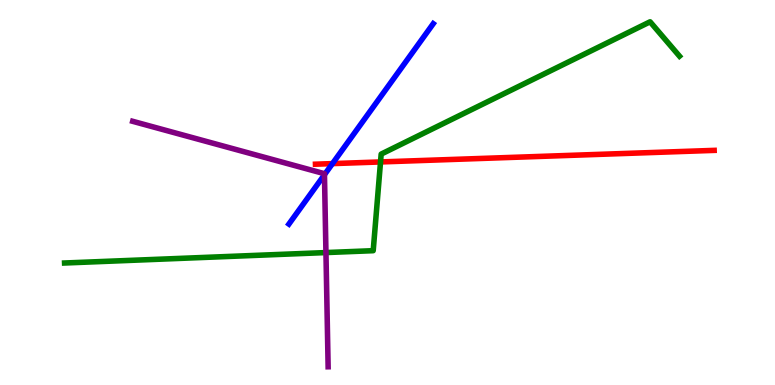[{'lines': ['blue', 'red'], 'intersections': [{'x': 4.29, 'y': 5.75}]}, {'lines': ['green', 'red'], 'intersections': [{'x': 4.91, 'y': 5.79}]}, {'lines': ['purple', 'red'], 'intersections': []}, {'lines': ['blue', 'green'], 'intersections': []}, {'lines': ['blue', 'purple'], 'intersections': [{'x': 4.19, 'y': 5.46}]}, {'lines': ['green', 'purple'], 'intersections': [{'x': 4.21, 'y': 3.44}]}]